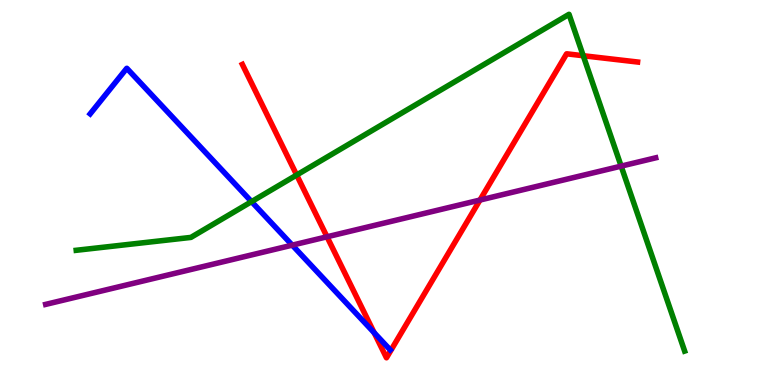[{'lines': ['blue', 'red'], 'intersections': [{'x': 4.83, 'y': 1.36}]}, {'lines': ['green', 'red'], 'intersections': [{'x': 3.83, 'y': 5.45}, {'x': 7.53, 'y': 8.55}]}, {'lines': ['purple', 'red'], 'intersections': [{'x': 4.22, 'y': 3.85}, {'x': 6.19, 'y': 4.8}]}, {'lines': ['blue', 'green'], 'intersections': [{'x': 3.25, 'y': 4.76}]}, {'lines': ['blue', 'purple'], 'intersections': [{'x': 3.77, 'y': 3.63}]}, {'lines': ['green', 'purple'], 'intersections': [{'x': 8.01, 'y': 5.68}]}]